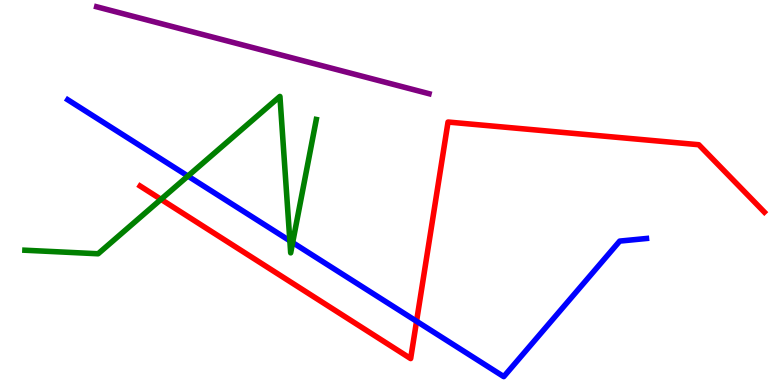[{'lines': ['blue', 'red'], 'intersections': [{'x': 5.37, 'y': 1.66}]}, {'lines': ['green', 'red'], 'intersections': [{'x': 2.08, 'y': 4.82}]}, {'lines': ['purple', 'red'], 'intersections': []}, {'lines': ['blue', 'green'], 'intersections': [{'x': 2.42, 'y': 5.43}, {'x': 3.74, 'y': 3.75}, {'x': 3.78, 'y': 3.7}]}, {'lines': ['blue', 'purple'], 'intersections': []}, {'lines': ['green', 'purple'], 'intersections': []}]